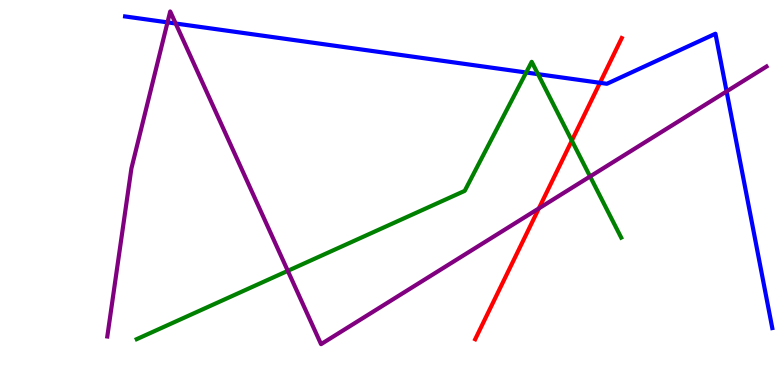[{'lines': ['blue', 'red'], 'intersections': [{'x': 7.74, 'y': 7.85}]}, {'lines': ['green', 'red'], 'intersections': [{'x': 7.38, 'y': 6.35}]}, {'lines': ['purple', 'red'], 'intersections': [{'x': 6.95, 'y': 4.59}]}, {'lines': ['blue', 'green'], 'intersections': [{'x': 6.79, 'y': 8.12}, {'x': 6.94, 'y': 8.07}]}, {'lines': ['blue', 'purple'], 'intersections': [{'x': 2.16, 'y': 9.42}, {'x': 2.27, 'y': 9.39}, {'x': 9.38, 'y': 7.63}]}, {'lines': ['green', 'purple'], 'intersections': [{'x': 3.71, 'y': 2.97}, {'x': 7.61, 'y': 5.42}]}]